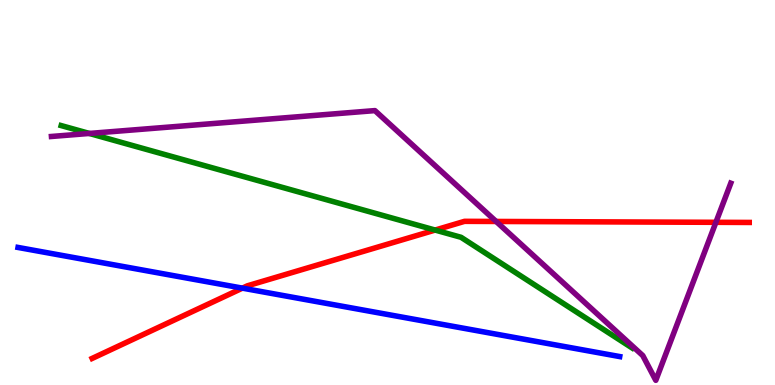[{'lines': ['blue', 'red'], 'intersections': [{'x': 3.13, 'y': 2.52}]}, {'lines': ['green', 'red'], 'intersections': [{'x': 5.61, 'y': 4.02}]}, {'lines': ['purple', 'red'], 'intersections': [{'x': 6.4, 'y': 4.25}, {'x': 9.24, 'y': 4.23}]}, {'lines': ['blue', 'green'], 'intersections': []}, {'lines': ['blue', 'purple'], 'intersections': []}, {'lines': ['green', 'purple'], 'intersections': [{'x': 1.15, 'y': 6.53}]}]